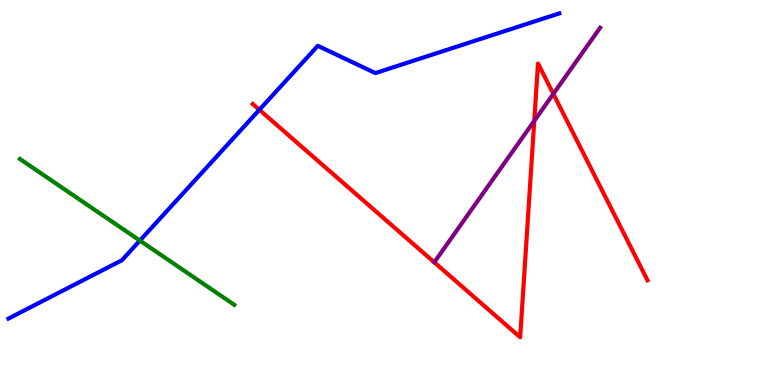[{'lines': ['blue', 'red'], 'intersections': [{'x': 3.35, 'y': 7.15}]}, {'lines': ['green', 'red'], 'intersections': []}, {'lines': ['purple', 'red'], 'intersections': [{'x': 6.89, 'y': 6.86}, {'x': 7.14, 'y': 7.56}]}, {'lines': ['blue', 'green'], 'intersections': [{'x': 1.8, 'y': 3.75}]}, {'lines': ['blue', 'purple'], 'intersections': []}, {'lines': ['green', 'purple'], 'intersections': []}]